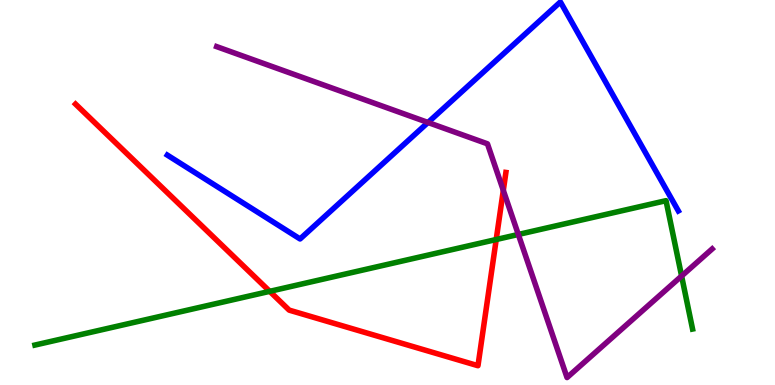[{'lines': ['blue', 'red'], 'intersections': []}, {'lines': ['green', 'red'], 'intersections': [{'x': 3.48, 'y': 2.43}, {'x': 6.4, 'y': 3.78}]}, {'lines': ['purple', 'red'], 'intersections': [{'x': 6.49, 'y': 5.06}]}, {'lines': ['blue', 'green'], 'intersections': []}, {'lines': ['blue', 'purple'], 'intersections': [{'x': 5.52, 'y': 6.82}]}, {'lines': ['green', 'purple'], 'intersections': [{'x': 6.69, 'y': 3.91}, {'x': 8.79, 'y': 2.83}]}]